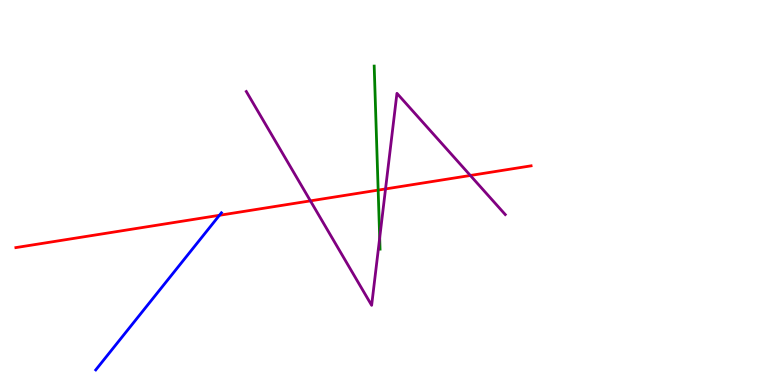[{'lines': ['blue', 'red'], 'intersections': [{'x': 2.83, 'y': 4.41}]}, {'lines': ['green', 'red'], 'intersections': [{'x': 4.88, 'y': 5.06}]}, {'lines': ['purple', 'red'], 'intersections': [{'x': 4.01, 'y': 4.78}, {'x': 4.97, 'y': 5.09}, {'x': 6.07, 'y': 5.44}]}, {'lines': ['blue', 'green'], 'intersections': []}, {'lines': ['blue', 'purple'], 'intersections': []}, {'lines': ['green', 'purple'], 'intersections': [{'x': 4.9, 'y': 3.82}]}]